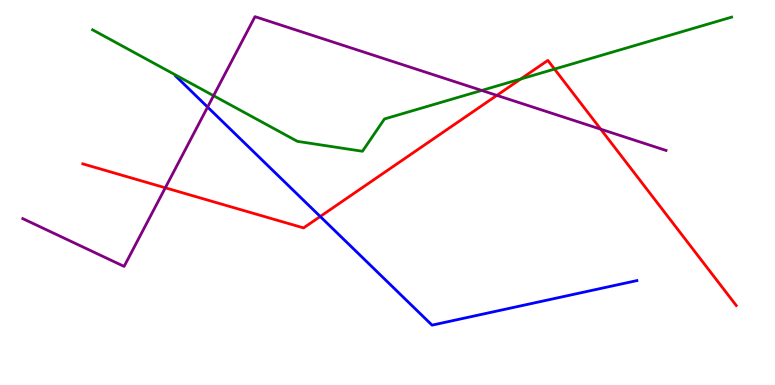[{'lines': ['blue', 'red'], 'intersections': [{'x': 4.13, 'y': 4.38}]}, {'lines': ['green', 'red'], 'intersections': [{'x': 6.72, 'y': 7.95}, {'x': 7.16, 'y': 8.21}]}, {'lines': ['purple', 'red'], 'intersections': [{'x': 2.13, 'y': 5.12}, {'x': 6.41, 'y': 7.52}, {'x': 7.75, 'y': 6.64}]}, {'lines': ['blue', 'green'], 'intersections': []}, {'lines': ['blue', 'purple'], 'intersections': [{'x': 2.68, 'y': 7.22}]}, {'lines': ['green', 'purple'], 'intersections': [{'x': 2.76, 'y': 7.51}, {'x': 6.22, 'y': 7.65}]}]